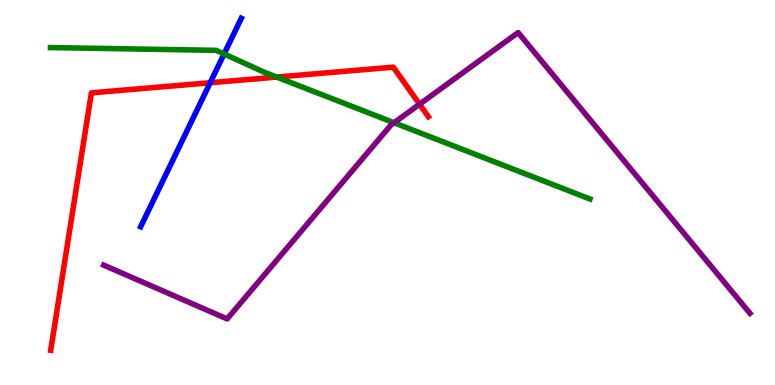[{'lines': ['blue', 'red'], 'intersections': [{'x': 2.71, 'y': 7.85}]}, {'lines': ['green', 'red'], 'intersections': [{'x': 3.57, 'y': 8.0}]}, {'lines': ['purple', 'red'], 'intersections': [{'x': 5.41, 'y': 7.29}]}, {'lines': ['blue', 'green'], 'intersections': [{'x': 2.89, 'y': 8.6}]}, {'lines': ['blue', 'purple'], 'intersections': []}, {'lines': ['green', 'purple'], 'intersections': [{'x': 5.08, 'y': 6.81}]}]